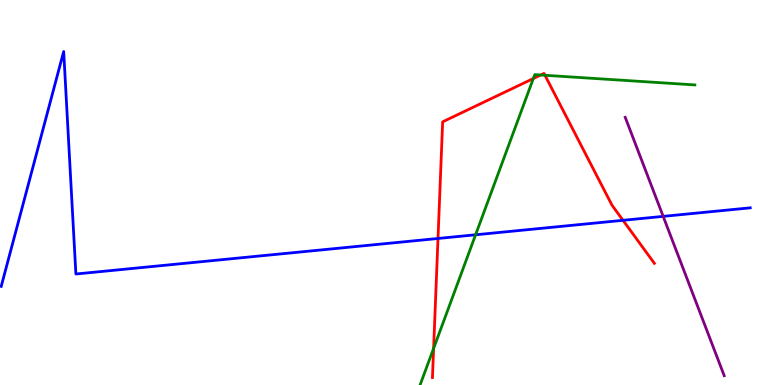[{'lines': ['blue', 'red'], 'intersections': [{'x': 5.65, 'y': 3.81}, {'x': 8.04, 'y': 4.28}]}, {'lines': ['green', 'red'], 'intersections': [{'x': 5.6, 'y': 0.951}, {'x': 6.88, 'y': 7.96}, {'x': 6.98, 'y': 8.05}, {'x': 7.03, 'y': 8.04}]}, {'lines': ['purple', 'red'], 'intersections': []}, {'lines': ['blue', 'green'], 'intersections': [{'x': 6.14, 'y': 3.9}]}, {'lines': ['blue', 'purple'], 'intersections': [{'x': 8.56, 'y': 4.38}]}, {'lines': ['green', 'purple'], 'intersections': []}]